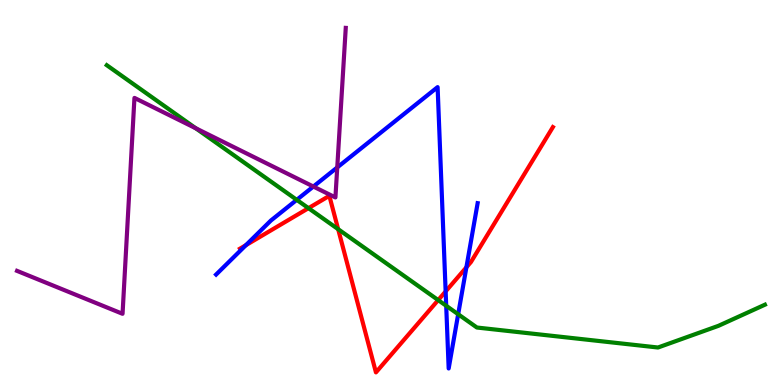[{'lines': ['blue', 'red'], 'intersections': [{'x': 3.17, 'y': 3.63}, {'x': 5.75, 'y': 2.43}, {'x': 6.02, 'y': 3.06}]}, {'lines': ['green', 'red'], 'intersections': [{'x': 3.98, 'y': 4.59}, {'x': 4.36, 'y': 4.05}, {'x': 5.65, 'y': 2.21}]}, {'lines': ['purple', 'red'], 'intersections': []}, {'lines': ['blue', 'green'], 'intersections': [{'x': 3.83, 'y': 4.81}, {'x': 5.76, 'y': 2.06}, {'x': 5.91, 'y': 1.84}]}, {'lines': ['blue', 'purple'], 'intersections': [{'x': 4.04, 'y': 5.15}, {'x': 4.35, 'y': 5.65}]}, {'lines': ['green', 'purple'], 'intersections': [{'x': 2.53, 'y': 6.67}]}]